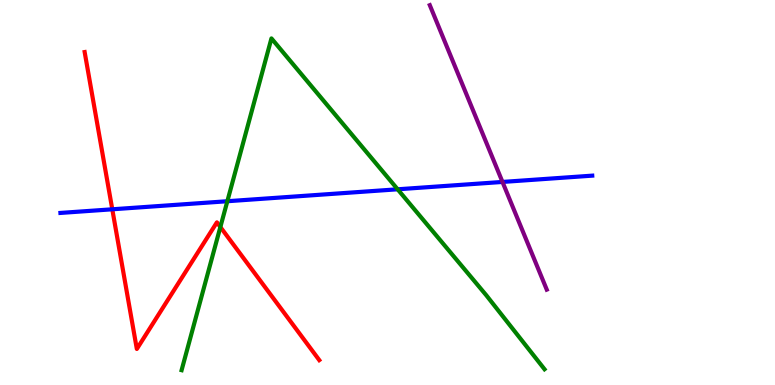[{'lines': ['blue', 'red'], 'intersections': [{'x': 1.45, 'y': 4.56}]}, {'lines': ['green', 'red'], 'intersections': [{'x': 2.84, 'y': 4.1}]}, {'lines': ['purple', 'red'], 'intersections': []}, {'lines': ['blue', 'green'], 'intersections': [{'x': 2.93, 'y': 4.77}, {'x': 5.13, 'y': 5.08}]}, {'lines': ['blue', 'purple'], 'intersections': [{'x': 6.48, 'y': 5.27}]}, {'lines': ['green', 'purple'], 'intersections': []}]